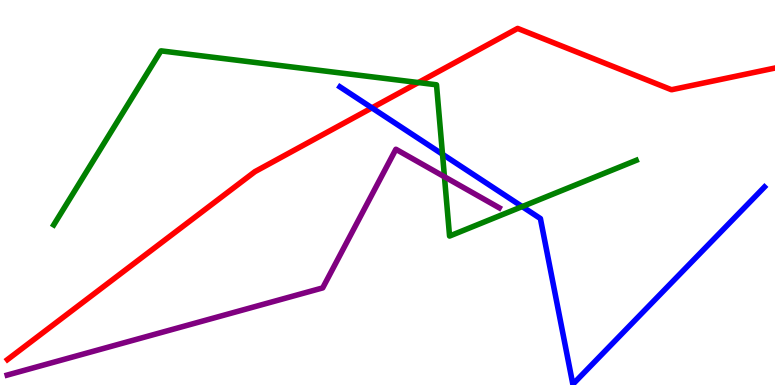[{'lines': ['blue', 'red'], 'intersections': [{'x': 4.8, 'y': 7.2}]}, {'lines': ['green', 'red'], 'intersections': [{'x': 5.4, 'y': 7.86}]}, {'lines': ['purple', 'red'], 'intersections': []}, {'lines': ['blue', 'green'], 'intersections': [{'x': 5.71, 'y': 5.99}, {'x': 6.74, 'y': 4.63}]}, {'lines': ['blue', 'purple'], 'intersections': []}, {'lines': ['green', 'purple'], 'intersections': [{'x': 5.73, 'y': 5.41}]}]